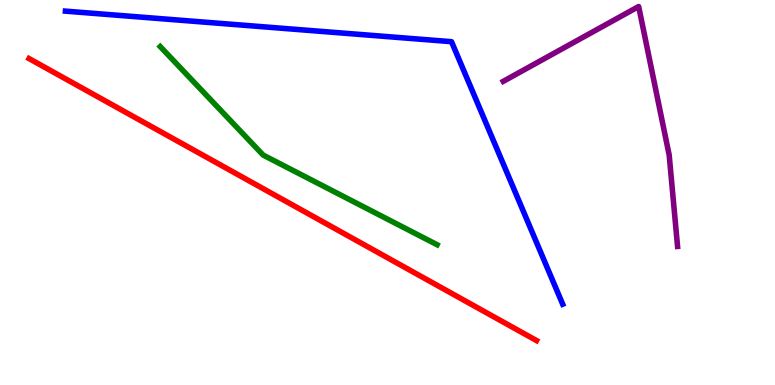[{'lines': ['blue', 'red'], 'intersections': []}, {'lines': ['green', 'red'], 'intersections': []}, {'lines': ['purple', 'red'], 'intersections': []}, {'lines': ['blue', 'green'], 'intersections': []}, {'lines': ['blue', 'purple'], 'intersections': []}, {'lines': ['green', 'purple'], 'intersections': []}]